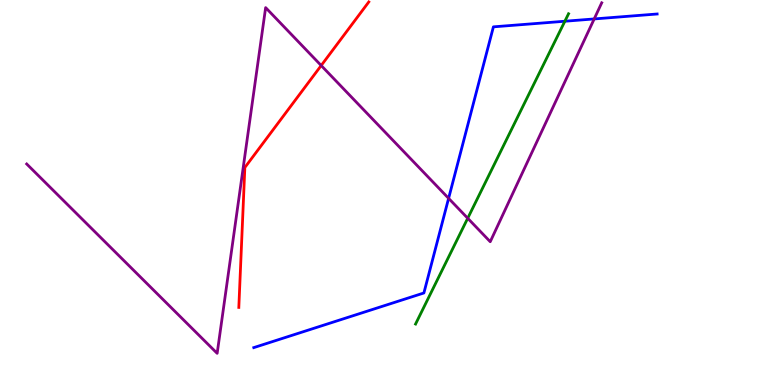[{'lines': ['blue', 'red'], 'intersections': []}, {'lines': ['green', 'red'], 'intersections': []}, {'lines': ['purple', 'red'], 'intersections': [{'x': 4.14, 'y': 8.3}]}, {'lines': ['blue', 'green'], 'intersections': [{'x': 7.29, 'y': 9.45}]}, {'lines': ['blue', 'purple'], 'intersections': [{'x': 5.79, 'y': 4.85}, {'x': 7.67, 'y': 9.51}]}, {'lines': ['green', 'purple'], 'intersections': [{'x': 6.04, 'y': 4.33}]}]